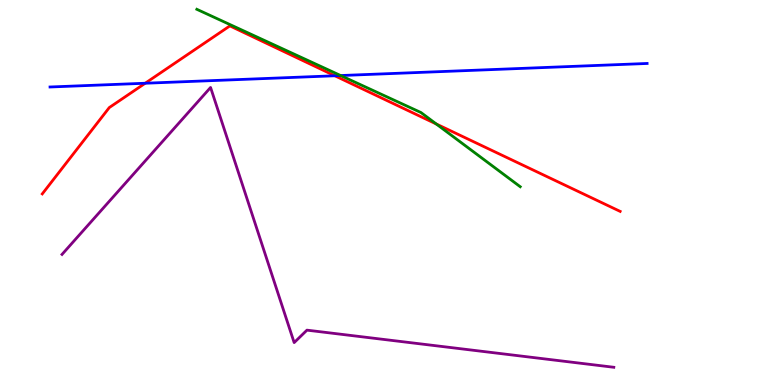[{'lines': ['blue', 'red'], 'intersections': [{'x': 1.87, 'y': 7.84}, {'x': 4.32, 'y': 8.03}]}, {'lines': ['green', 'red'], 'intersections': [{'x': 5.63, 'y': 6.78}]}, {'lines': ['purple', 'red'], 'intersections': []}, {'lines': ['blue', 'green'], 'intersections': [{'x': 4.4, 'y': 8.04}]}, {'lines': ['blue', 'purple'], 'intersections': []}, {'lines': ['green', 'purple'], 'intersections': []}]